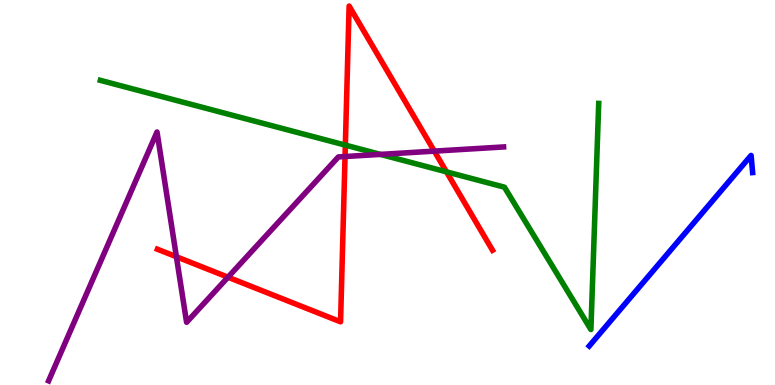[{'lines': ['blue', 'red'], 'intersections': []}, {'lines': ['green', 'red'], 'intersections': [{'x': 4.46, 'y': 6.23}, {'x': 5.76, 'y': 5.54}]}, {'lines': ['purple', 'red'], 'intersections': [{'x': 2.28, 'y': 3.33}, {'x': 2.94, 'y': 2.8}, {'x': 4.45, 'y': 5.93}, {'x': 5.6, 'y': 6.07}]}, {'lines': ['blue', 'green'], 'intersections': []}, {'lines': ['blue', 'purple'], 'intersections': []}, {'lines': ['green', 'purple'], 'intersections': [{'x': 4.91, 'y': 5.99}]}]